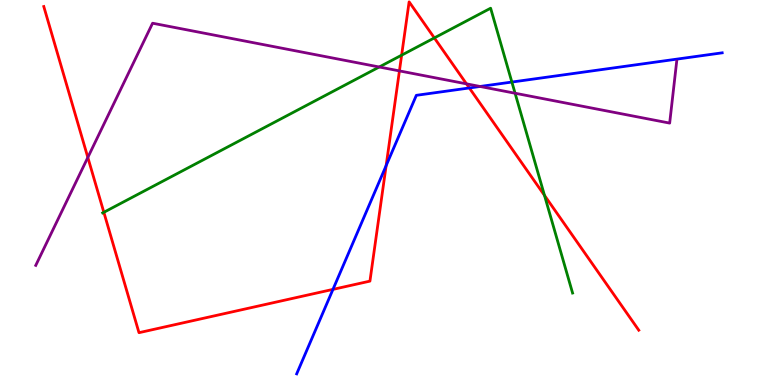[{'lines': ['blue', 'red'], 'intersections': [{'x': 4.3, 'y': 2.48}, {'x': 4.98, 'y': 5.7}, {'x': 6.06, 'y': 7.72}]}, {'lines': ['green', 'red'], 'intersections': [{'x': 1.34, 'y': 4.49}, {'x': 5.18, 'y': 8.57}, {'x': 5.6, 'y': 9.02}, {'x': 7.03, 'y': 4.93}]}, {'lines': ['purple', 'red'], 'intersections': [{'x': 1.13, 'y': 5.91}, {'x': 5.15, 'y': 8.16}, {'x': 6.02, 'y': 7.82}]}, {'lines': ['blue', 'green'], 'intersections': [{'x': 6.6, 'y': 7.87}]}, {'lines': ['blue', 'purple'], 'intersections': [{'x': 6.19, 'y': 7.75}]}, {'lines': ['green', 'purple'], 'intersections': [{'x': 4.89, 'y': 8.26}, {'x': 6.65, 'y': 7.58}]}]